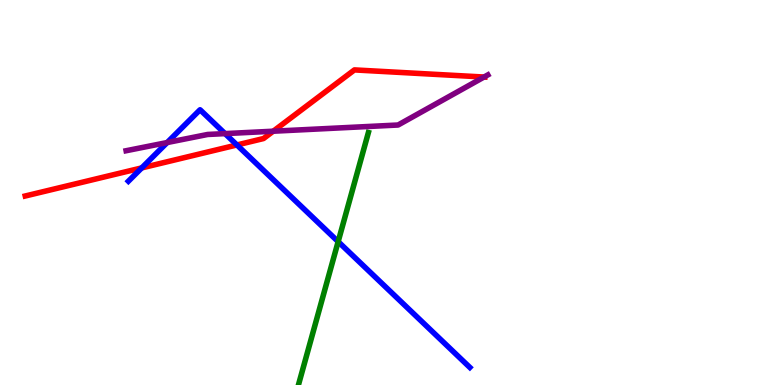[{'lines': ['blue', 'red'], 'intersections': [{'x': 1.83, 'y': 5.64}, {'x': 3.06, 'y': 6.23}]}, {'lines': ['green', 'red'], 'intersections': []}, {'lines': ['purple', 'red'], 'intersections': [{'x': 3.53, 'y': 6.59}, {'x': 6.25, 'y': 8.0}]}, {'lines': ['blue', 'green'], 'intersections': [{'x': 4.36, 'y': 3.72}]}, {'lines': ['blue', 'purple'], 'intersections': [{'x': 2.16, 'y': 6.3}, {'x': 2.9, 'y': 6.53}]}, {'lines': ['green', 'purple'], 'intersections': []}]